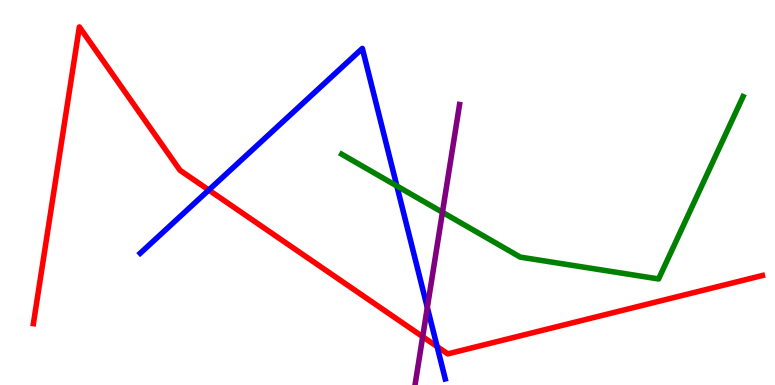[{'lines': ['blue', 'red'], 'intersections': [{'x': 2.69, 'y': 5.06}, {'x': 5.64, 'y': 0.998}]}, {'lines': ['green', 'red'], 'intersections': []}, {'lines': ['purple', 'red'], 'intersections': [{'x': 5.45, 'y': 1.25}]}, {'lines': ['blue', 'green'], 'intersections': [{'x': 5.12, 'y': 5.17}]}, {'lines': ['blue', 'purple'], 'intersections': [{'x': 5.51, 'y': 2.01}]}, {'lines': ['green', 'purple'], 'intersections': [{'x': 5.71, 'y': 4.49}]}]